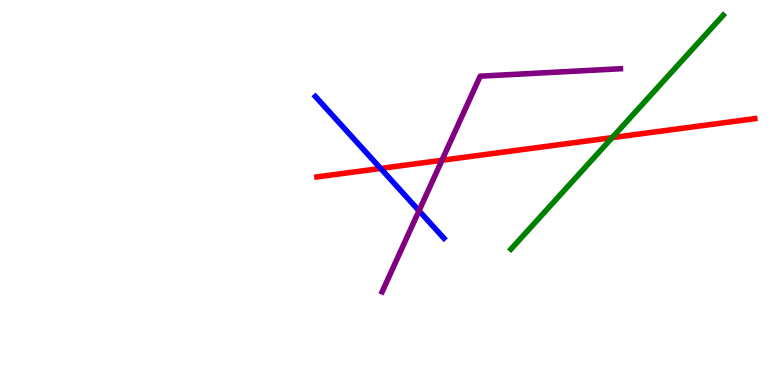[{'lines': ['blue', 'red'], 'intersections': [{'x': 4.91, 'y': 5.62}]}, {'lines': ['green', 'red'], 'intersections': [{'x': 7.9, 'y': 6.43}]}, {'lines': ['purple', 'red'], 'intersections': [{'x': 5.7, 'y': 5.84}]}, {'lines': ['blue', 'green'], 'intersections': []}, {'lines': ['blue', 'purple'], 'intersections': [{'x': 5.41, 'y': 4.53}]}, {'lines': ['green', 'purple'], 'intersections': []}]